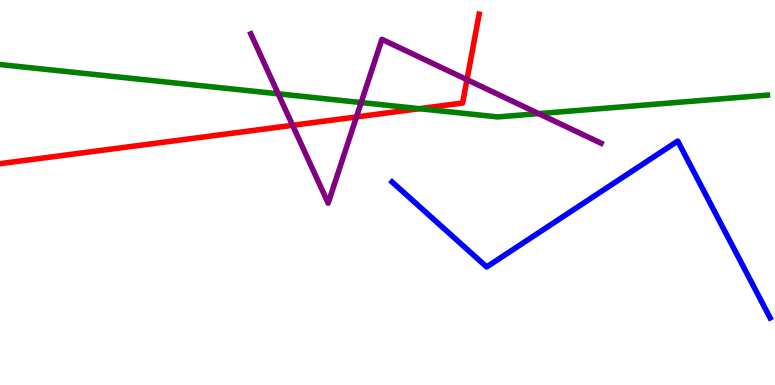[{'lines': ['blue', 'red'], 'intersections': []}, {'lines': ['green', 'red'], 'intersections': [{'x': 5.41, 'y': 7.18}]}, {'lines': ['purple', 'red'], 'intersections': [{'x': 3.78, 'y': 6.75}, {'x': 4.6, 'y': 6.96}, {'x': 6.03, 'y': 7.93}]}, {'lines': ['blue', 'green'], 'intersections': []}, {'lines': ['blue', 'purple'], 'intersections': []}, {'lines': ['green', 'purple'], 'intersections': [{'x': 3.59, 'y': 7.56}, {'x': 4.66, 'y': 7.34}, {'x': 6.95, 'y': 7.05}]}]